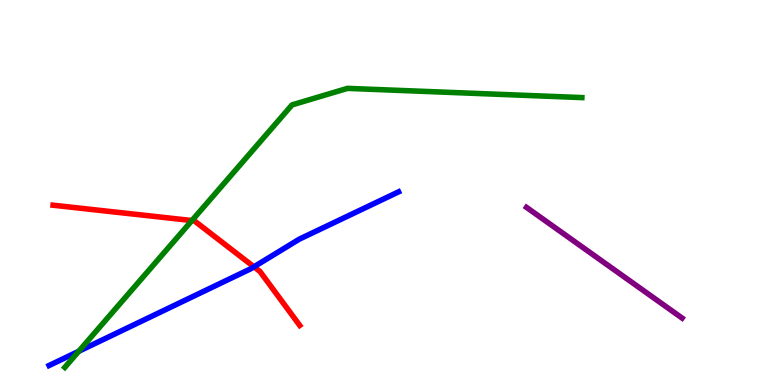[{'lines': ['blue', 'red'], 'intersections': [{'x': 3.28, 'y': 3.07}]}, {'lines': ['green', 'red'], 'intersections': [{'x': 2.48, 'y': 4.27}]}, {'lines': ['purple', 'red'], 'intersections': []}, {'lines': ['blue', 'green'], 'intersections': [{'x': 1.02, 'y': 0.876}]}, {'lines': ['blue', 'purple'], 'intersections': []}, {'lines': ['green', 'purple'], 'intersections': []}]